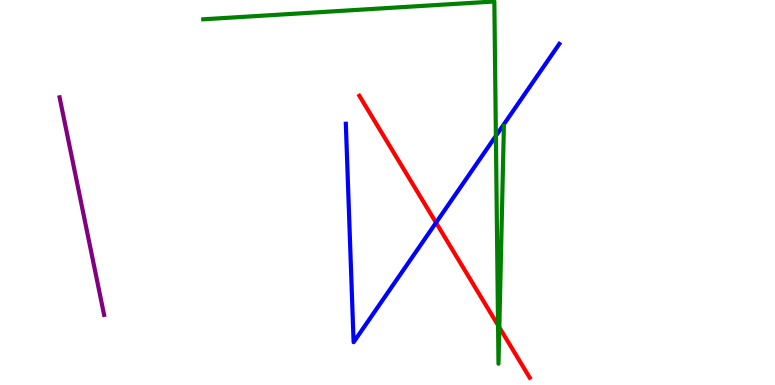[{'lines': ['blue', 'red'], 'intersections': [{'x': 5.63, 'y': 4.22}]}, {'lines': ['green', 'red'], 'intersections': [{'x': 6.43, 'y': 1.55}, {'x': 6.44, 'y': 1.5}]}, {'lines': ['purple', 'red'], 'intersections': []}, {'lines': ['blue', 'green'], 'intersections': [{'x': 6.4, 'y': 6.47}]}, {'lines': ['blue', 'purple'], 'intersections': []}, {'lines': ['green', 'purple'], 'intersections': []}]